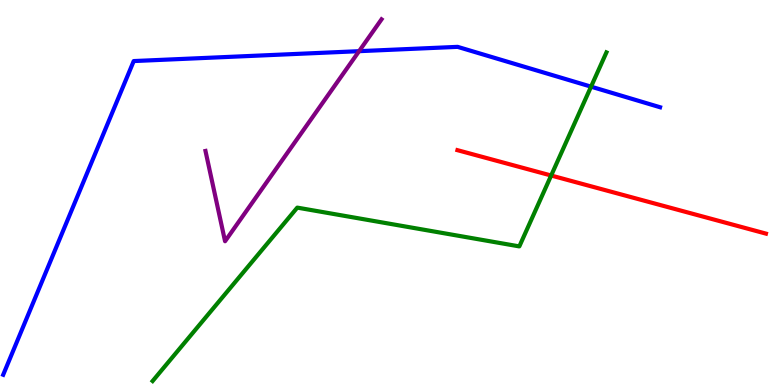[{'lines': ['blue', 'red'], 'intersections': []}, {'lines': ['green', 'red'], 'intersections': [{'x': 7.11, 'y': 5.44}]}, {'lines': ['purple', 'red'], 'intersections': []}, {'lines': ['blue', 'green'], 'intersections': [{'x': 7.63, 'y': 7.75}]}, {'lines': ['blue', 'purple'], 'intersections': [{'x': 4.63, 'y': 8.67}]}, {'lines': ['green', 'purple'], 'intersections': []}]